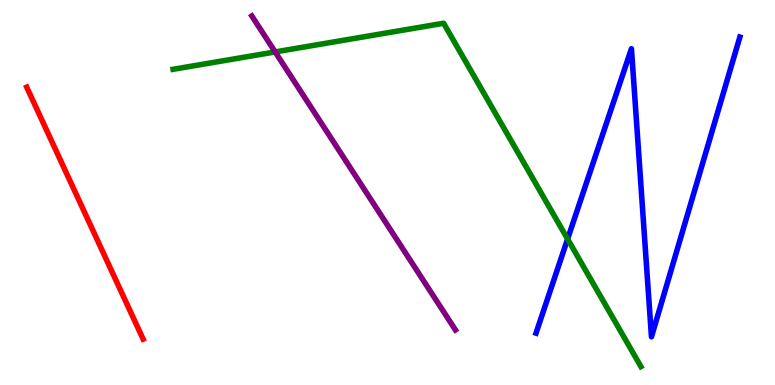[{'lines': ['blue', 'red'], 'intersections': []}, {'lines': ['green', 'red'], 'intersections': []}, {'lines': ['purple', 'red'], 'intersections': []}, {'lines': ['blue', 'green'], 'intersections': [{'x': 7.32, 'y': 3.79}]}, {'lines': ['blue', 'purple'], 'intersections': []}, {'lines': ['green', 'purple'], 'intersections': [{'x': 3.55, 'y': 8.65}]}]